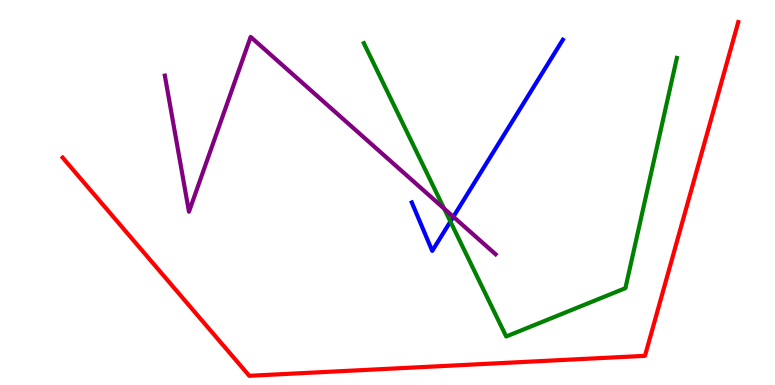[{'lines': ['blue', 'red'], 'intersections': []}, {'lines': ['green', 'red'], 'intersections': []}, {'lines': ['purple', 'red'], 'intersections': []}, {'lines': ['blue', 'green'], 'intersections': [{'x': 5.81, 'y': 4.25}]}, {'lines': ['blue', 'purple'], 'intersections': [{'x': 5.85, 'y': 4.37}]}, {'lines': ['green', 'purple'], 'intersections': [{'x': 5.73, 'y': 4.58}]}]